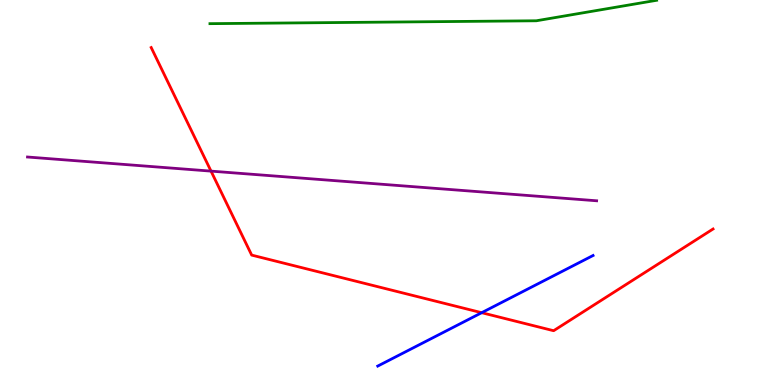[{'lines': ['blue', 'red'], 'intersections': [{'x': 6.22, 'y': 1.88}]}, {'lines': ['green', 'red'], 'intersections': []}, {'lines': ['purple', 'red'], 'intersections': [{'x': 2.72, 'y': 5.56}]}, {'lines': ['blue', 'green'], 'intersections': []}, {'lines': ['blue', 'purple'], 'intersections': []}, {'lines': ['green', 'purple'], 'intersections': []}]